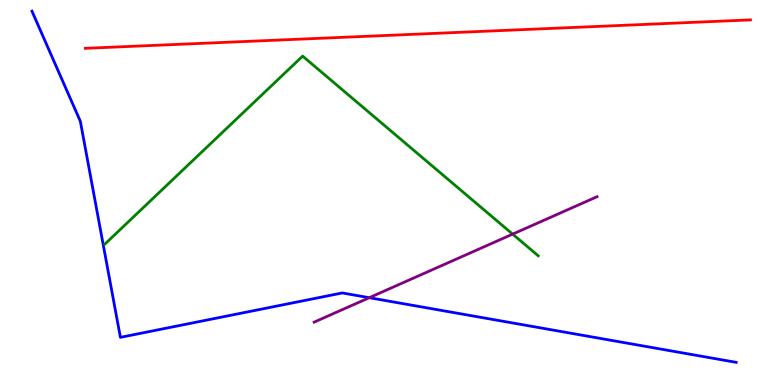[{'lines': ['blue', 'red'], 'intersections': []}, {'lines': ['green', 'red'], 'intersections': []}, {'lines': ['purple', 'red'], 'intersections': []}, {'lines': ['blue', 'green'], 'intersections': []}, {'lines': ['blue', 'purple'], 'intersections': [{'x': 4.76, 'y': 2.27}]}, {'lines': ['green', 'purple'], 'intersections': [{'x': 6.61, 'y': 3.92}]}]